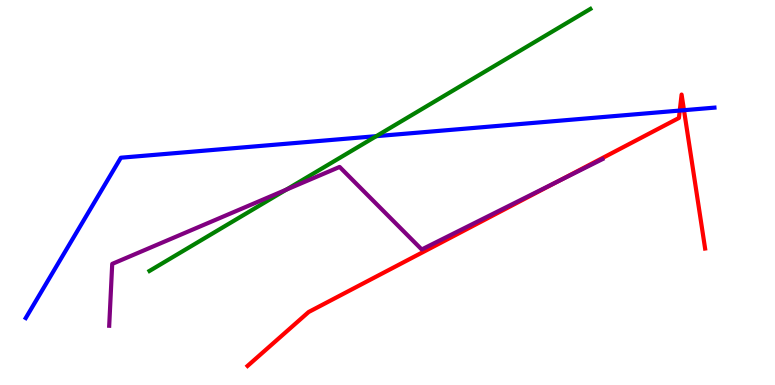[{'lines': ['blue', 'red'], 'intersections': [{'x': 8.77, 'y': 7.13}, {'x': 8.83, 'y': 7.14}]}, {'lines': ['green', 'red'], 'intersections': []}, {'lines': ['purple', 'red'], 'intersections': [{'x': 7.2, 'y': 5.29}]}, {'lines': ['blue', 'green'], 'intersections': [{'x': 4.86, 'y': 6.46}]}, {'lines': ['blue', 'purple'], 'intersections': []}, {'lines': ['green', 'purple'], 'intersections': [{'x': 3.69, 'y': 5.07}]}]